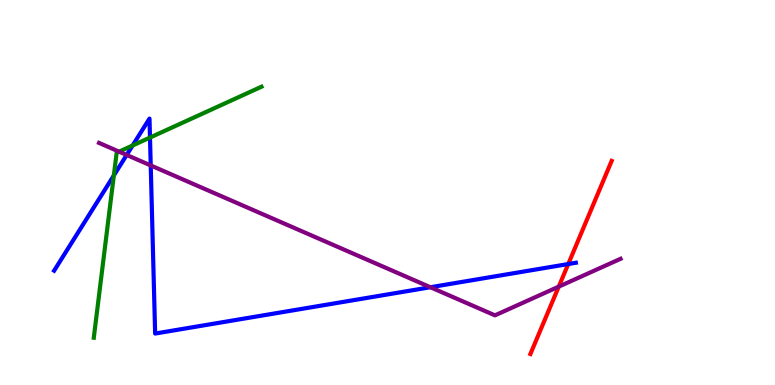[{'lines': ['blue', 'red'], 'intersections': [{'x': 7.33, 'y': 3.14}]}, {'lines': ['green', 'red'], 'intersections': []}, {'lines': ['purple', 'red'], 'intersections': [{'x': 7.21, 'y': 2.56}]}, {'lines': ['blue', 'green'], 'intersections': [{'x': 1.47, 'y': 5.44}, {'x': 1.71, 'y': 6.22}, {'x': 1.94, 'y': 6.43}]}, {'lines': ['blue', 'purple'], 'intersections': [{'x': 1.63, 'y': 5.98}, {'x': 1.94, 'y': 5.7}, {'x': 5.55, 'y': 2.54}]}, {'lines': ['green', 'purple'], 'intersections': [{'x': 1.54, 'y': 6.06}]}]